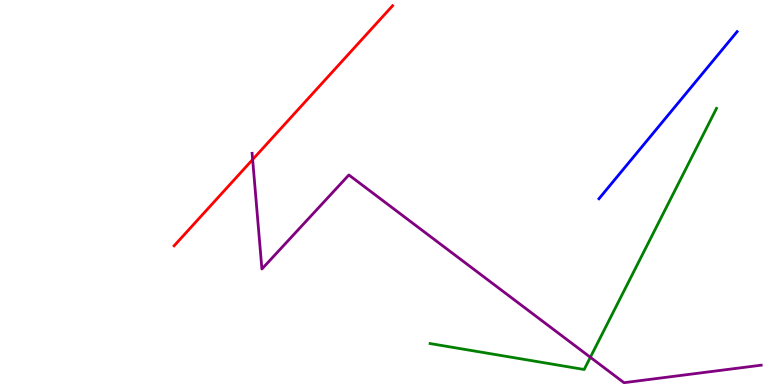[{'lines': ['blue', 'red'], 'intersections': []}, {'lines': ['green', 'red'], 'intersections': []}, {'lines': ['purple', 'red'], 'intersections': [{'x': 3.26, 'y': 5.86}]}, {'lines': ['blue', 'green'], 'intersections': []}, {'lines': ['blue', 'purple'], 'intersections': []}, {'lines': ['green', 'purple'], 'intersections': [{'x': 7.62, 'y': 0.72}]}]